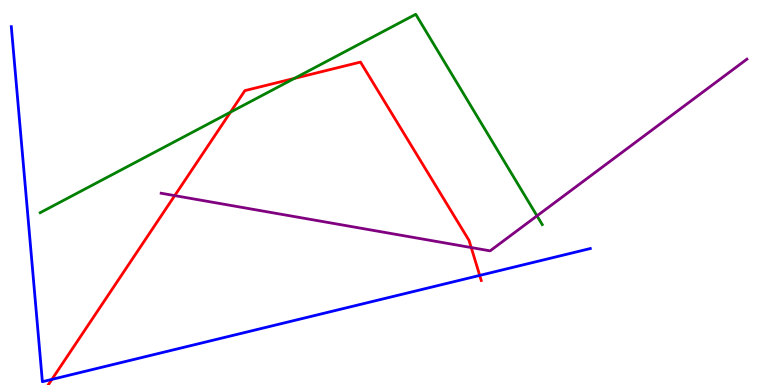[{'lines': ['blue', 'red'], 'intersections': [{'x': 0.67, 'y': 0.146}, {'x': 6.19, 'y': 2.85}]}, {'lines': ['green', 'red'], 'intersections': [{'x': 2.97, 'y': 7.09}, {'x': 3.8, 'y': 7.96}]}, {'lines': ['purple', 'red'], 'intersections': [{'x': 2.25, 'y': 4.92}, {'x': 6.08, 'y': 3.57}]}, {'lines': ['blue', 'green'], 'intersections': []}, {'lines': ['blue', 'purple'], 'intersections': []}, {'lines': ['green', 'purple'], 'intersections': [{'x': 6.93, 'y': 4.39}]}]